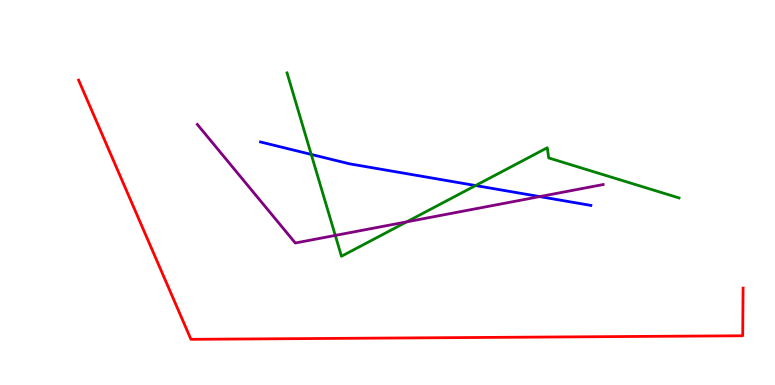[{'lines': ['blue', 'red'], 'intersections': []}, {'lines': ['green', 'red'], 'intersections': []}, {'lines': ['purple', 'red'], 'intersections': []}, {'lines': ['blue', 'green'], 'intersections': [{'x': 4.02, 'y': 5.99}, {'x': 6.14, 'y': 5.18}]}, {'lines': ['blue', 'purple'], 'intersections': [{'x': 6.96, 'y': 4.89}]}, {'lines': ['green', 'purple'], 'intersections': [{'x': 4.33, 'y': 3.89}, {'x': 5.25, 'y': 4.24}]}]